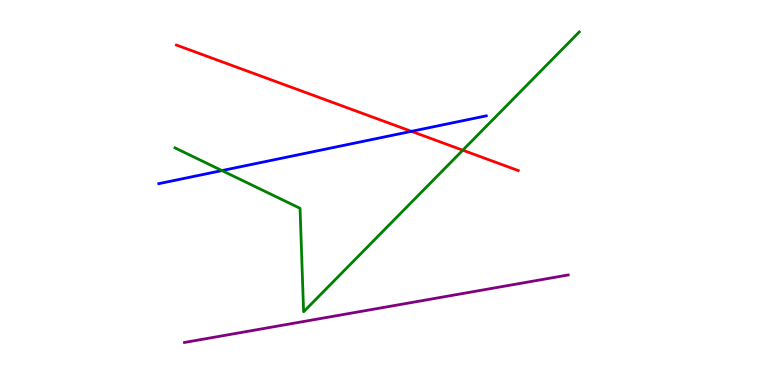[{'lines': ['blue', 'red'], 'intersections': [{'x': 5.31, 'y': 6.59}]}, {'lines': ['green', 'red'], 'intersections': [{'x': 5.97, 'y': 6.1}]}, {'lines': ['purple', 'red'], 'intersections': []}, {'lines': ['blue', 'green'], 'intersections': [{'x': 2.86, 'y': 5.57}]}, {'lines': ['blue', 'purple'], 'intersections': []}, {'lines': ['green', 'purple'], 'intersections': []}]